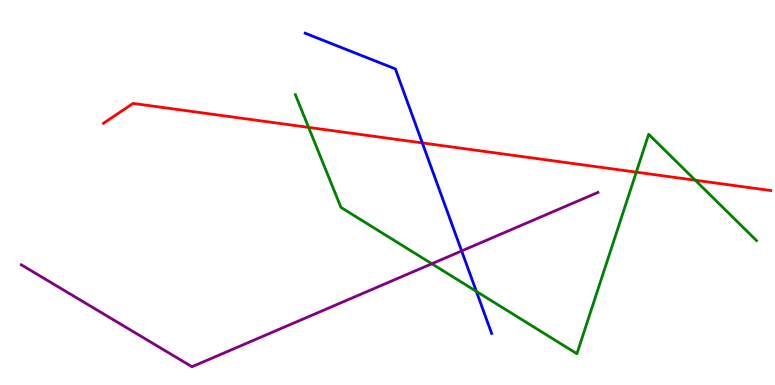[{'lines': ['blue', 'red'], 'intersections': [{'x': 5.45, 'y': 6.29}]}, {'lines': ['green', 'red'], 'intersections': [{'x': 3.98, 'y': 6.69}, {'x': 8.21, 'y': 5.53}, {'x': 8.97, 'y': 5.32}]}, {'lines': ['purple', 'red'], 'intersections': []}, {'lines': ['blue', 'green'], 'intersections': [{'x': 6.15, 'y': 2.43}]}, {'lines': ['blue', 'purple'], 'intersections': [{'x': 5.96, 'y': 3.48}]}, {'lines': ['green', 'purple'], 'intersections': [{'x': 5.57, 'y': 3.15}]}]